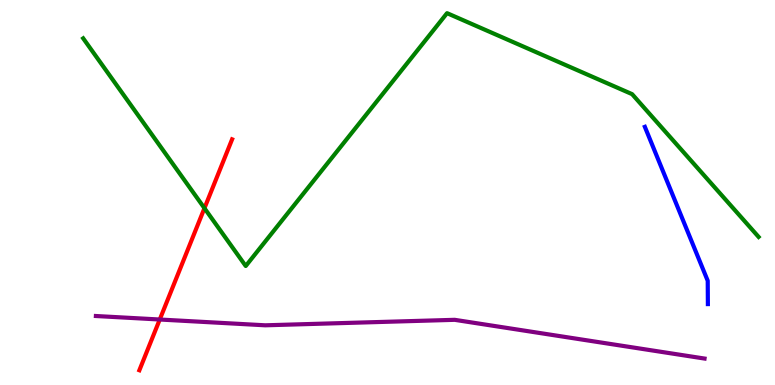[{'lines': ['blue', 'red'], 'intersections': []}, {'lines': ['green', 'red'], 'intersections': [{'x': 2.64, 'y': 4.59}]}, {'lines': ['purple', 'red'], 'intersections': [{'x': 2.06, 'y': 1.7}]}, {'lines': ['blue', 'green'], 'intersections': []}, {'lines': ['blue', 'purple'], 'intersections': []}, {'lines': ['green', 'purple'], 'intersections': []}]